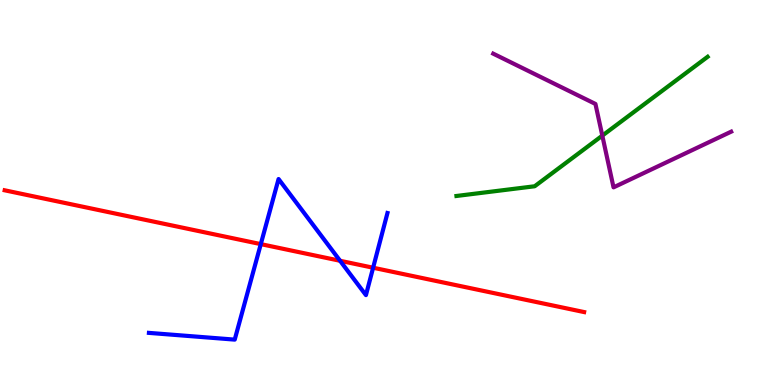[{'lines': ['blue', 'red'], 'intersections': [{'x': 3.37, 'y': 3.66}, {'x': 4.39, 'y': 3.23}, {'x': 4.81, 'y': 3.05}]}, {'lines': ['green', 'red'], 'intersections': []}, {'lines': ['purple', 'red'], 'intersections': []}, {'lines': ['blue', 'green'], 'intersections': []}, {'lines': ['blue', 'purple'], 'intersections': []}, {'lines': ['green', 'purple'], 'intersections': [{'x': 7.77, 'y': 6.48}]}]